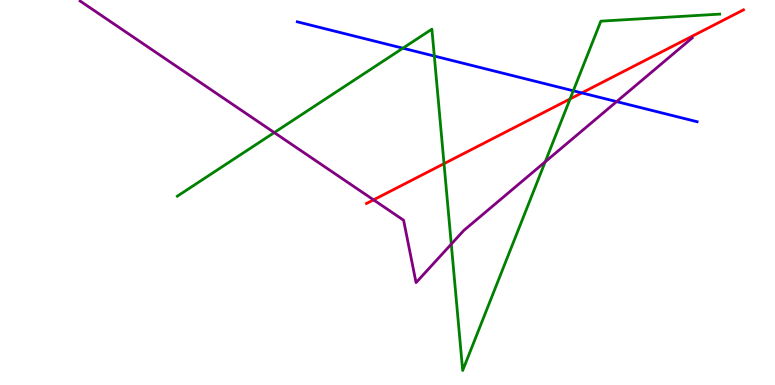[{'lines': ['blue', 'red'], 'intersections': [{'x': 7.51, 'y': 7.59}]}, {'lines': ['green', 'red'], 'intersections': [{'x': 5.73, 'y': 5.75}, {'x': 7.36, 'y': 7.43}]}, {'lines': ['purple', 'red'], 'intersections': [{'x': 4.82, 'y': 4.81}]}, {'lines': ['blue', 'green'], 'intersections': [{'x': 5.2, 'y': 8.75}, {'x': 5.6, 'y': 8.54}, {'x': 7.4, 'y': 7.64}]}, {'lines': ['blue', 'purple'], 'intersections': [{'x': 7.96, 'y': 7.36}]}, {'lines': ['green', 'purple'], 'intersections': [{'x': 3.54, 'y': 6.56}, {'x': 5.82, 'y': 3.66}, {'x': 7.03, 'y': 5.8}]}]